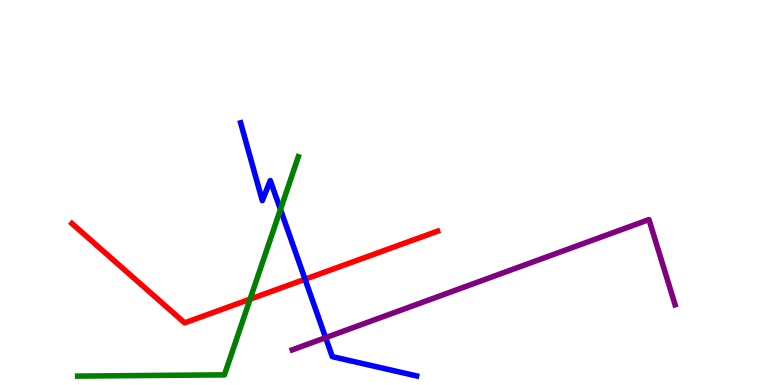[{'lines': ['blue', 'red'], 'intersections': [{'x': 3.94, 'y': 2.75}]}, {'lines': ['green', 'red'], 'intersections': [{'x': 3.23, 'y': 2.23}]}, {'lines': ['purple', 'red'], 'intersections': []}, {'lines': ['blue', 'green'], 'intersections': [{'x': 3.62, 'y': 4.56}]}, {'lines': ['blue', 'purple'], 'intersections': [{'x': 4.2, 'y': 1.23}]}, {'lines': ['green', 'purple'], 'intersections': []}]